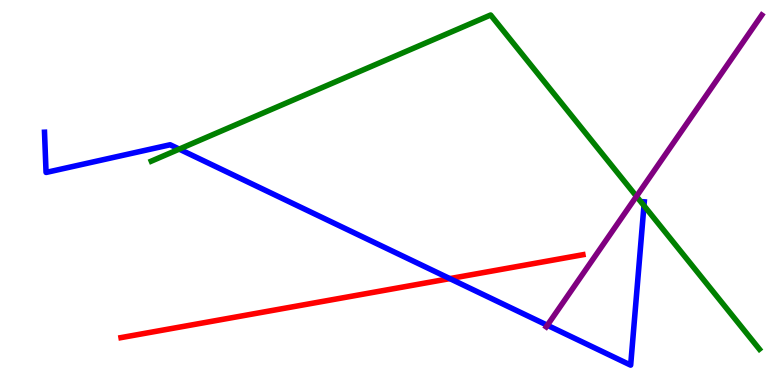[{'lines': ['blue', 'red'], 'intersections': [{'x': 5.8, 'y': 2.76}]}, {'lines': ['green', 'red'], 'intersections': []}, {'lines': ['purple', 'red'], 'intersections': []}, {'lines': ['blue', 'green'], 'intersections': [{'x': 2.31, 'y': 6.13}, {'x': 8.31, 'y': 4.66}]}, {'lines': ['blue', 'purple'], 'intersections': [{'x': 7.06, 'y': 1.55}]}, {'lines': ['green', 'purple'], 'intersections': [{'x': 8.21, 'y': 4.9}]}]